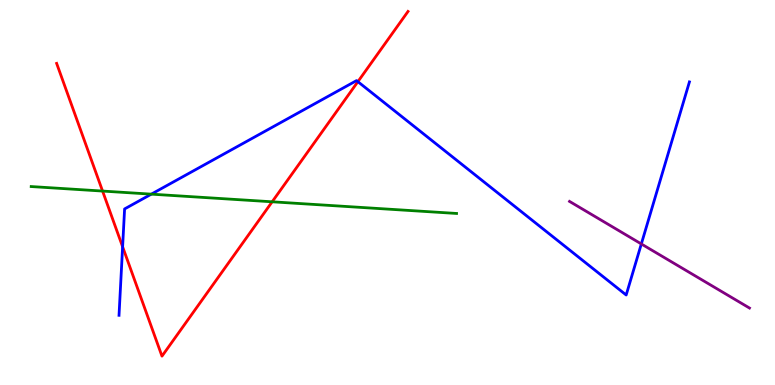[{'lines': ['blue', 'red'], 'intersections': [{'x': 1.58, 'y': 3.59}, {'x': 4.62, 'y': 7.88}]}, {'lines': ['green', 'red'], 'intersections': [{'x': 1.32, 'y': 5.04}, {'x': 3.51, 'y': 4.76}]}, {'lines': ['purple', 'red'], 'intersections': []}, {'lines': ['blue', 'green'], 'intersections': [{'x': 1.95, 'y': 4.96}]}, {'lines': ['blue', 'purple'], 'intersections': [{'x': 8.28, 'y': 3.66}]}, {'lines': ['green', 'purple'], 'intersections': []}]